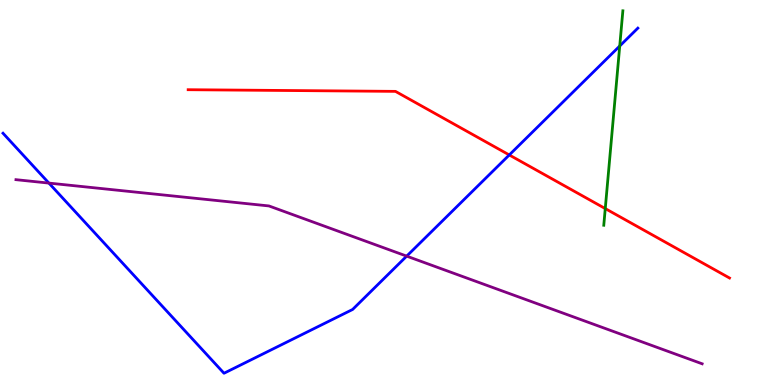[{'lines': ['blue', 'red'], 'intersections': [{'x': 6.57, 'y': 5.98}]}, {'lines': ['green', 'red'], 'intersections': [{'x': 7.81, 'y': 4.58}]}, {'lines': ['purple', 'red'], 'intersections': []}, {'lines': ['blue', 'green'], 'intersections': [{'x': 8.0, 'y': 8.81}]}, {'lines': ['blue', 'purple'], 'intersections': [{'x': 0.631, 'y': 5.24}, {'x': 5.25, 'y': 3.35}]}, {'lines': ['green', 'purple'], 'intersections': []}]